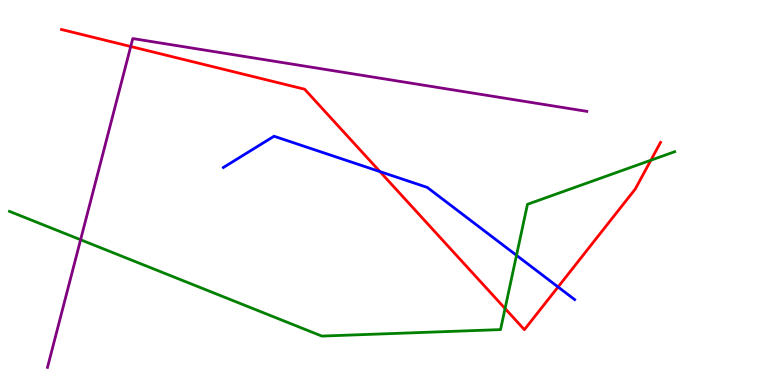[{'lines': ['blue', 'red'], 'intersections': [{'x': 4.9, 'y': 5.54}, {'x': 7.2, 'y': 2.55}]}, {'lines': ['green', 'red'], 'intersections': [{'x': 6.52, 'y': 1.99}, {'x': 8.4, 'y': 5.84}]}, {'lines': ['purple', 'red'], 'intersections': [{'x': 1.69, 'y': 8.79}]}, {'lines': ['blue', 'green'], 'intersections': [{'x': 6.66, 'y': 3.37}]}, {'lines': ['blue', 'purple'], 'intersections': []}, {'lines': ['green', 'purple'], 'intersections': [{'x': 1.04, 'y': 3.77}]}]